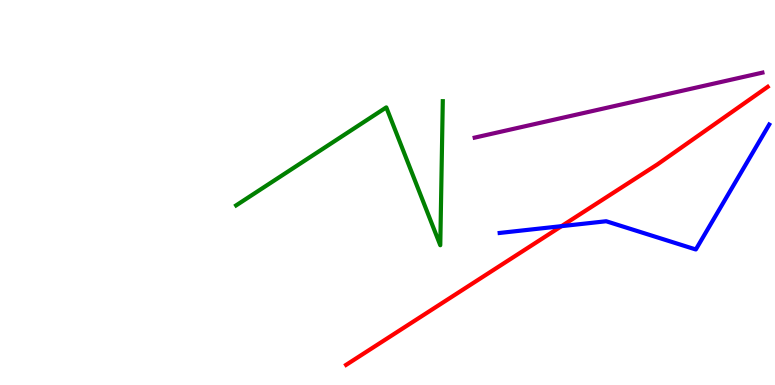[{'lines': ['blue', 'red'], 'intersections': [{'x': 7.25, 'y': 4.13}]}, {'lines': ['green', 'red'], 'intersections': []}, {'lines': ['purple', 'red'], 'intersections': []}, {'lines': ['blue', 'green'], 'intersections': []}, {'lines': ['blue', 'purple'], 'intersections': []}, {'lines': ['green', 'purple'], 'intersections': []}]